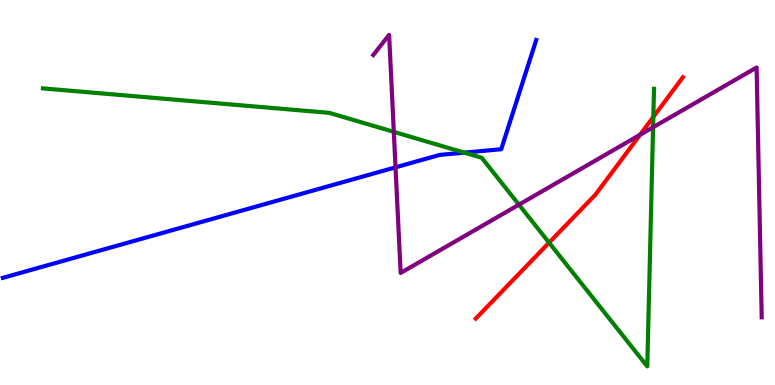[{'lines': ['blue', 'red'], 'intersections': []}, {'lines': ['green', 'red'], 'intersections': [{'x': 7.09, 'y': 3.7}, {'x': 8.43, 'y': 6.96}]}, {'lines': ['purple', 'red'], 'intersections': [{'x': 8.26, 'y': 6.5}]}, {'lines': ['blue', 'green'], 'intersections': [{'x': 5.99, 'y': 6.04}]}, {'lines': ['blue', 'purple'], 'intersections': [{'x': 5.1, 'y': 5.65}]}, {'lines': ['green', 'purple'], 'intersections': [{'x': 5.08, 'y': 6.57}, {'x': 6.7, 'y': 4.68}, {'x': 8.43, 'y': 6.69}]}]